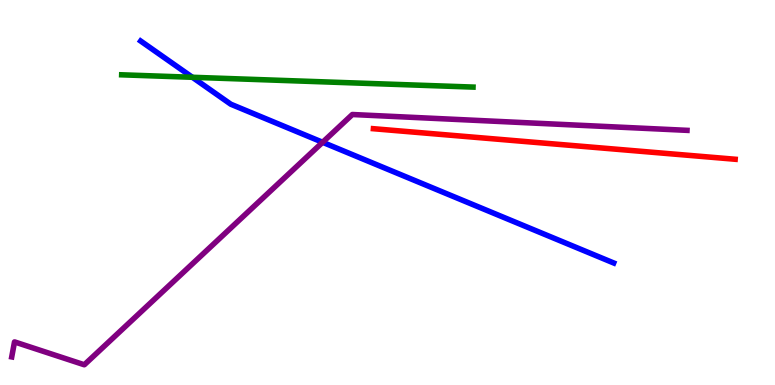[{'lines': ['blue', 'red'], 'intersections': []}, {'lines': ['green', 'red'], 'intersections': []}, {'lines': ['purple', 'red'], 'intersections': []}, {'lines': ['blue', 'green'], 'intersections': [{'x': 2.48, 'y': 7.99}]}, {'lines': ['blue', 'purple'], 'intersections': [{'x': 4.16, 'y': 6.3}]}, {'lines': ['green', 'purple'], 'intersections': []}]